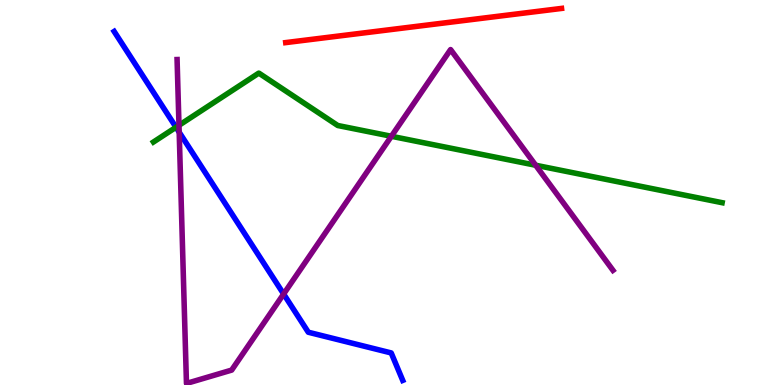[{'lines': ['blue', 'red'], 'intersections': []}, {'lines': ['green', 'red'], 'intersections': []}, {'lines': ['purple', 'red'], 'intersections': []}, {'lines': ['blue', 'green'], 'intersections': [{'x': 2.27, 'y': 6.69}]}, {'lines': ['blue', 'purple'], 'intersections': [{'x': 2.31, 'y': 6.57}, {'x': 3.66, 'y': 2.36}]}, {'lines': ['green', 'purple'], 'intersections': [{'x': 2.31, 'y': 6.75}, {'x': 5.05, 'y': 6.46}, {'x': 6.91, 'y': 5.71}]}]